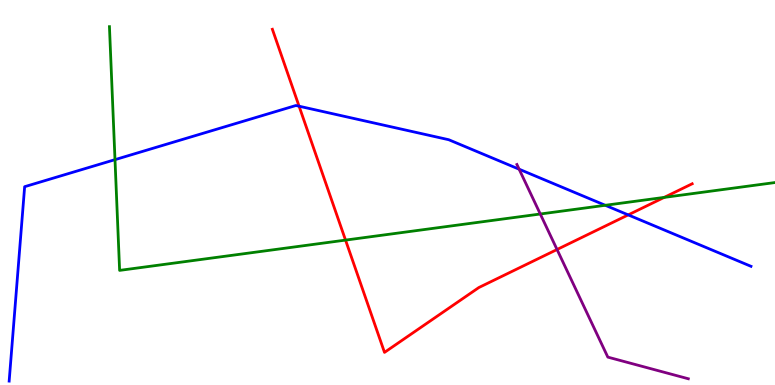[{'lines': ['blue', 'red'], 'intersections': [{'x': 3.86, 'y': 7.24}, {'x': 8.11, 'y': 4.42}]}, {'lines': ['green', 'red'], 'intersections': [{'x': 4.46, 'y': 3.76}, {'x': 8.57, 'y': 4.87}]}, {'lines': ['purple', 'red'], 'intersections': [{'x': 7.19, 'y': 3.52}]}, {'lines': ['blue', 'green'], 'intersections': [{'x': 1.48, 'y': 5.85}, {'x': 7.81, 'y': 4.67}]}, {'lines': ['blue', 'purple'], 'intersections': [{'x': 6.7, 'y': 5.6}]}, {'lines': ['green', 'purple'], 'intersections': [{'x': 6.97, 'y': 4.44}]}]